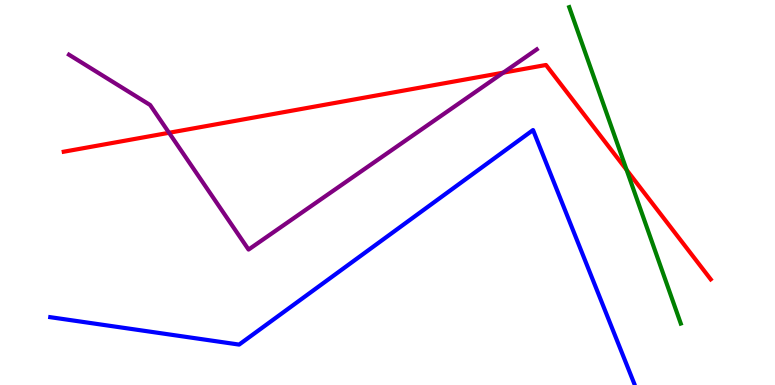[{'lines': ['blue', 'red'], 'intersections': []}, {'lines': ['green', 'red'], 'intersections': [{'x': 8.09, 'y': 5.59}]}, {'lines': ['purple', 'red'], 'intersections': [{'x': 2.18, 'y': 6.55}, {'x': 6.49, 'y': 8.11}]}, {'lines': ['blue', 'green'], 'intersections': []}, {'lines': ['blue', 'purple'], 'intersections': []}, {'lines': ['green', 'purple'], 'intersections': []}]